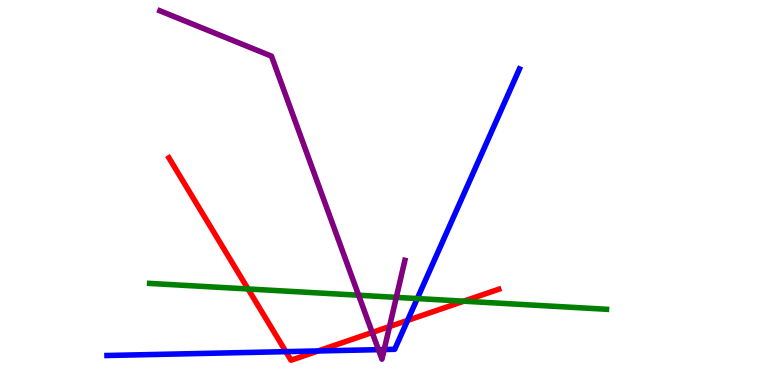[{'lines': ['blue', 'red'], 'intersections': [{'x': 3.69, 'y': 0.866}, {'x': 4.1, 'y': 0.884}, {'x': 5.26, 'y': 1.68}]}, {'lines': ['green', 'red'], 'intersections': [{'x': 3.2, 'y': 2.49}, {'x': 5.98, 'y': 2.18}]}, {'lines': ['purple', 'red'], 'intersections': [{'x': 4.8, 'y': 1.36}, {'x': 5.03, 'y': 1.52}]}, {'lines': ['blue', 'green'], 'intersections': [{'x': 5.38, 'y': 2.25}]}, {'lines': ['blue', 'purple'], 'intersections': [{'x': 4.88, 'y': 0.918}, {'x': 4.96, 'y': 0.921}]}, {'lines': ['green', 'purple'], 'intersections': [{'x': 4.63, 'y': 2.33}, {'x': 5.11, 'y': 2.28}]}]